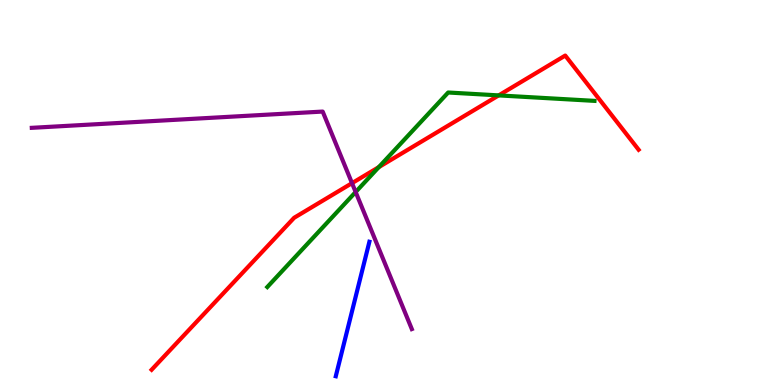[{'lines': ['blue', 'red'], 'intersections': []}, {'lines': ['green', 'red'], 'intersections': [{'x': 4.89, 'y': 5.66}, {'x': 6.43, 'y': 7.52}]}, {'lines': ['purple', 'red'], 'intersections': [{'x': 4.54, 'y': 5.24}]}, {'lines': ['blue', 'green'], 'intersections': []}, {'lines': ['blue', 'purple'], 'intersections': []}, {'lines': ['green', 'purple'], 'intersections': [{'x': 4.59, 'y': 5.01}]}]